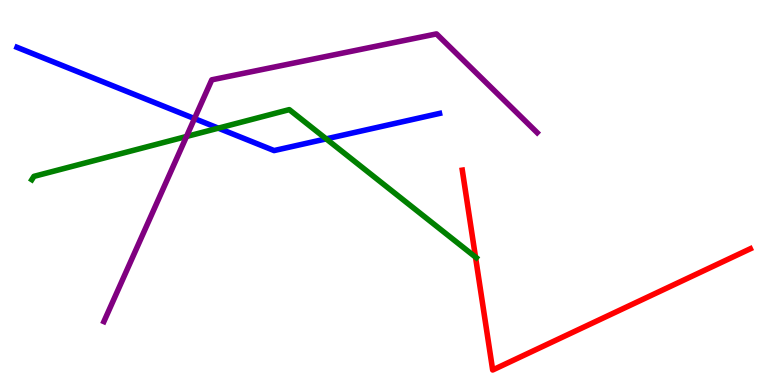[{'lines': ['blue', 'red'], 'intersections': []}, {'lines': ['green', 'red'], 'intersections': [{'x': 6.14, 'y': 3.32}]}, {'lines': ['purple', 'red'], 'intersections': []}, {'lines': ['blue', 'green'], 'intersections': [{'x': 2.82, 'y': 6.67}, {'x': 4.21, 'y': 6.39}]}, {'lines': ['blue', 'purple'], 'intersections': [{'x': 2.51, 'y': 6.92}]}, {'lines': ['green', 'purple'], 'intersections': [{'x': 2.41, 'y': 6.45}]}]